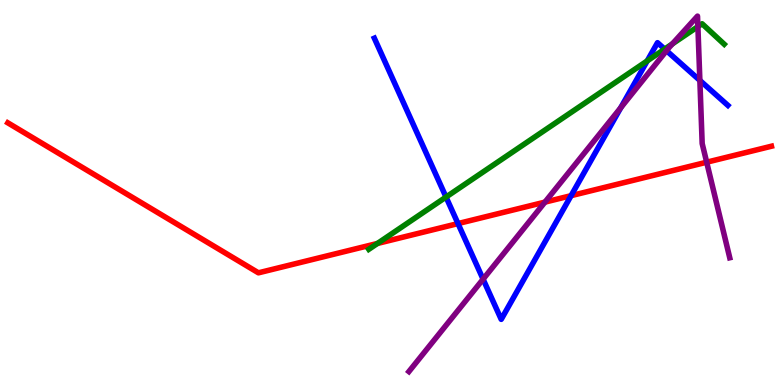[{'lines': ['blue', 'red'], 'intersections': [{'x': 5.91, 'y': 4.19}, {'x': 7.37, 'y': 4.92}]}, {'lines': ['green', 'red'], 'intersections': [{'x': 4.87, 'y': 3.68}]}, {'lines': ['purple', 'red'], 'intersections': [{'x': 7.03, 'y': 4.75}, {'x': 9.12, 'y': 5.79}]}, {'lines': ['blue', 'green'], 'intersections': [{'x': 5.76, 'y': 4.88}, {'x': 8.35, 'y': 8.42}, {'x': 8.58, 'y': 8.73}]}, {'lines': ['blue', 'purple'], 'intersections': [{'x': 6.23, 'y': 2.75}, {'x': 8.01, 'y': 7.2}, {'x': 8.6, 'y': 8.68}, {'x': 9.03, 'y': 7.91}]}, {'lines': ['green', 'purple'], 'intersections': [{'x': 8.68, 'y': 8.86}, {'x': 9.01, 'y': 9.31}]}]